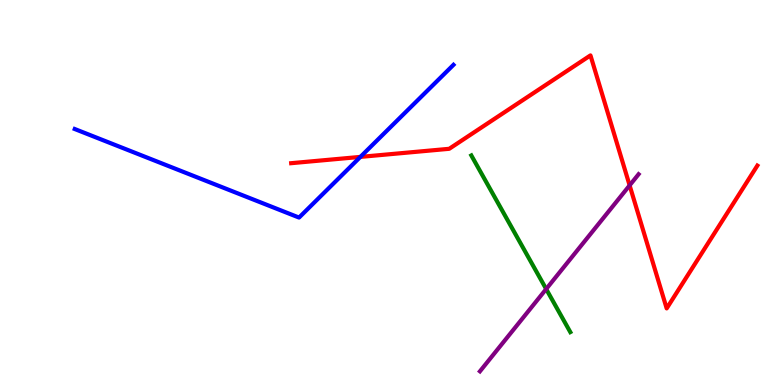[{'lines': ['blue', 'red'], 'intersections': [{'x': 4.65, 'y': 5.92}]}, {'lines': ['green', 'red'], 'intersections': []}, {'lines': ['purple', 'red'], 'intersections': [{'x': 8.12, 'y': 5.19}]}, {'lines': ['blue', 'green'], 'intersections': []}, {'lines': ['blue', 'purple'], 'intersections': []}, {'lines': ['green', 'purple'], 'intersections': [{'x': 7.05, 'y': 2.49}]}]